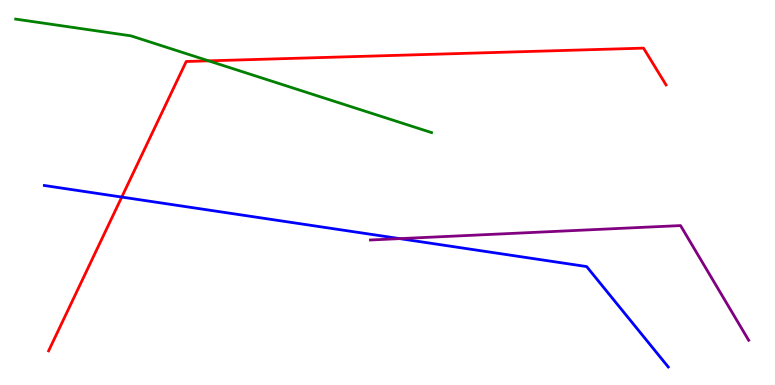[{'lines': ['blue', 'red'], 'intersections': [{'x': 1.57, 'y': 4.88}]}, {'lines': ['green', 'red'], 'intersections': [{'x': 2.69, 'y': 8.42}]}, {'lines': ['purple', 'red'], 'intersections': []}, {'lines': ['blue', 'green'], 'intersections': []}, {'lines': ['blue', 'purple'], 'intersections': [{'x': 5.16, 'y': 3.8}]}, {'lines': ['green', 'purple'], 'intersections': []}]